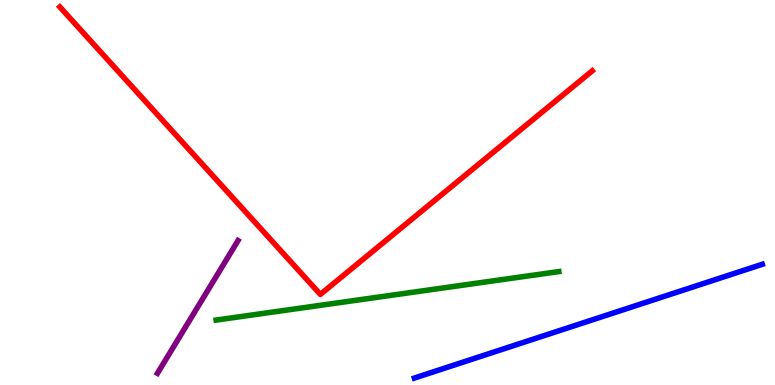[{'lines': ['blue', 'red'], 'intersections': []}, {'lines': ['green', 'red'], 'intersections': []}, {'lines': ['purple', 'red'], 'intersections': []}, {'lines': ['blue', 'green'], 'intersections': []}, {'lines': ['blue', 'purple'], 'intersections': []}, {'lines': ['green', 'purple'], 'intersections': []}]